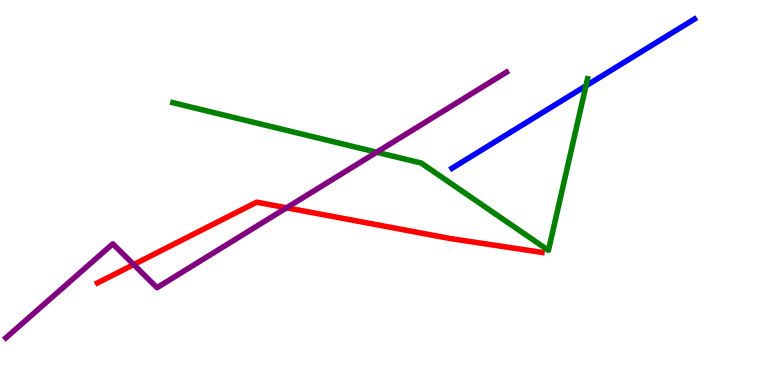[{'lines': ['blue', 'red'], 'intersections': []}, {'lines': ['green', 'red'], 'intersections': []}, {'lines': ['purple', 'red'], 'intersections': [{'x': 1.73, 'y': 3.13}, {'x': 3.7, 'y': 4.6}]}, {'lines': ['blue', 'green'], 'intersections': [{'x': 7.56, 'y': 7.77}]}, {'lines': ['blue', 'purple'], 'intersections': []}, {'lines': ['green', 'purple'], 'intersections': [{'x': 4.86, 'y': 6.05}]}]